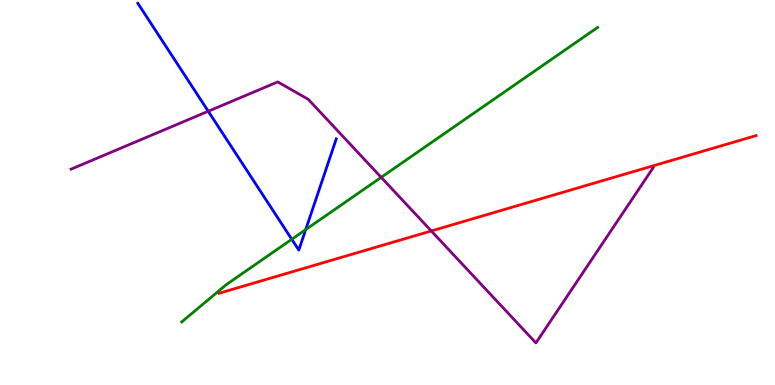[{'lines': ['blue', 'red'], 'intersections': []}, {'lines': ['green', 'red'], 'intersections': []}, {'lines': ['purple', 'red'], 'intersections': [{'x': 5.57, 'y': 4.0}]}, {'lines': ['blue', 'green'], 'intersections': [{'x': 3.76, 'y': 3.79}, {'x': 3.94, 'y': 4.04}]}, {'lines': ['blue', 'purple'], 'intersections': [{'x': 2.69, 'y': 7.11}]}, {'lines': ['green', 'purple'], 'intersections': [{'x': 4.92, 'y': 5.39}]}]